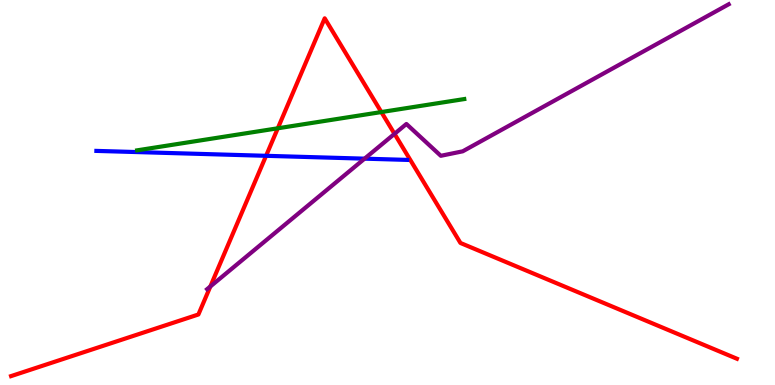[{'lines': ['blue', 'red'], 'intersections': [{'x': 3.43, 'y': 5.95}]}, {'lines': ['green', 'red'], 'intersections': [{'x': 3.58, 'y': 6.67}, {'x': 4.92, 'y': 7.09}]}, {'lines': ['purple', 'red'], 'intersections': [{'x': 2.71, 'y': 2.56}, {'x': 5.09, 'y': 6.52}]}, {'lines': ['blue', 'green'], 'intersections': []}, {'lines': ['blue', 'purple'], 'intersections': [{'x': 4.7, 'y': 5.88}]}, {'lines': ['green', 'purple'], 'intersections': []}]